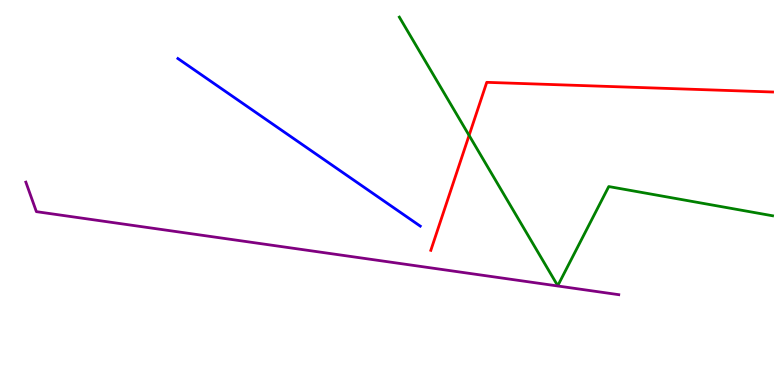[{'lines': ['blue', 'red'], 'intersections': []}, {'lines': ['green', 'red'], 'intersections': [{'x': 6.05, 'y': 6.48}]}, {'lines': ['purple', 'red'], 'intersections': []}, {'lines': ['blue', 'green'], 'intersections': []}, {'lines': ['blue', 'purple'], 'intersections': []}, {'lines': ['green', 'purple'], 'intersections': []}]